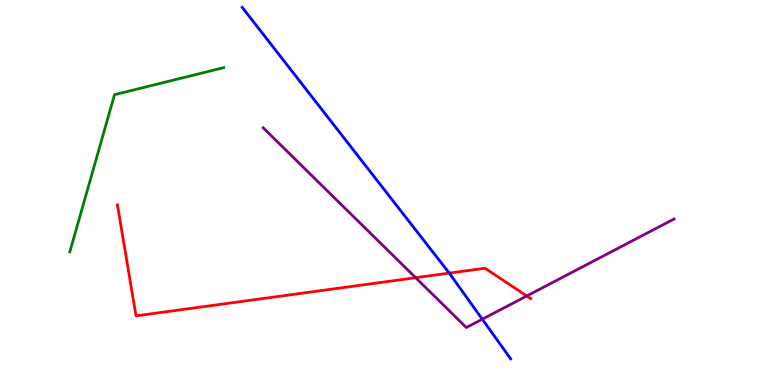[{'lines': ['blue', 'red'], 'intersections': [{'x': 5.8, 'y': 2.91}]}, {'lines': ['green', 'red'], 'intersections': []}, {'lines': ['purple', 'red'], 'intersections': [{'x': 5.36, 'y': 2.79}, {'x': 6.8, 'y': 2.31}]}, {'lines': ['blue', 'green'], 'intersections': []}, {'lines': ['blue', 'purple'], 'intersections': [{'x': 6.22, 'y': 1.71}]}, {'lines': ['green', 'purple'], 'intersections': []}]